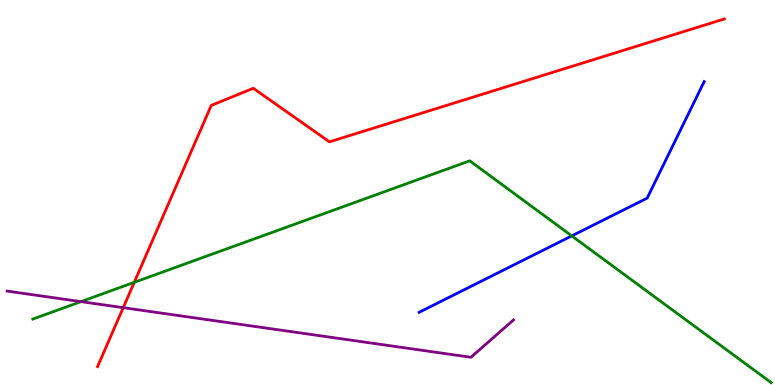[{'lines': ['blue', 'red'], 'intersections': []}, {'lines': ['green', 'red'], 'intersections': [{'x': 1.73, 'y': 2.67}]}, {'lines': ['purple', 'red'], 'intersections': [{'x': 1.59, 'y': 2.01}]}, {'lines': ['blue', 'green'], 'intersections': [{'x': 7.38, 'y': 3.87}]}, {'lines': ['blue', 'purple'], 'intersections': []}, {'lines': ['green', 'purple'], 'intersections': [{'x': 1.04, 'y': 2.17}]}]